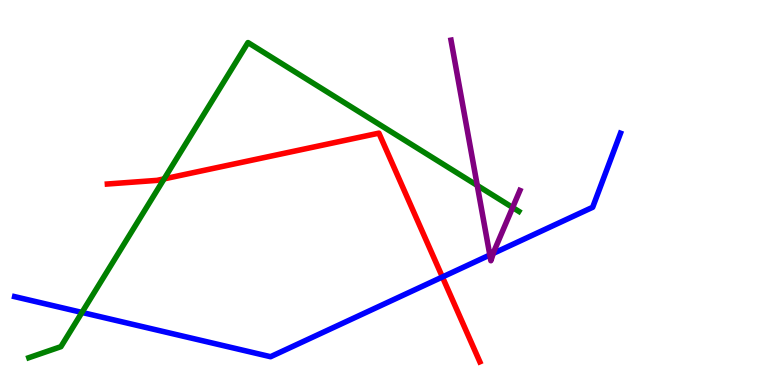[{'lines': ['blue', 'red'], 'intersections': [{'x': 5.71, 'y': 2.81}]}, {'lines': ['green', 'red'], 'intersections': [{'x': 2.12, 'y': 5.35}]}, {'lines': ['purple', 'red'], 'intersections': []}, {'lines': ['blue', 'green'], 'intersections': [{'x': 1.06, 'y': 1.88}]}, {'lines': ['blue', 'purple'], 'intersections': [{'x': 6.32, 'y': 3.38}, {'x': 6.36, 'y': 3.42}]}, {'lines': ['green', 'purple'], 'intersections': [{'x': 6.16, 'y': 5.18}, {'x': 6.61, 'y': 4.61}]}]